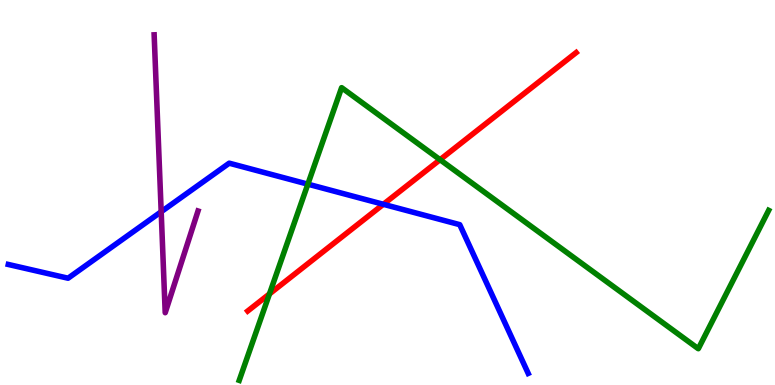[{'lines': ['blue', 'red'], 'intersections': [{'x': 4.95, 'y': 4.69}]}, {'lines': ['green', 'red'], 'intersections': [{'x': 3.48, 'y': 2.37}, {'x': 5.68, 'y': 5.85}]}, {'lines': ['purple', 'red'], 'intersections': []}, {'lines': ['blue', 'green'], 'intersections': [{'x': 3.97, 'y': 5.22}]}, {'lines': ['blue', 'purple'], 'intersections': [{'x': 2.08, 'y': 4.5}]}, {'lines': ['green', 'purple'], 'intersections': []}]